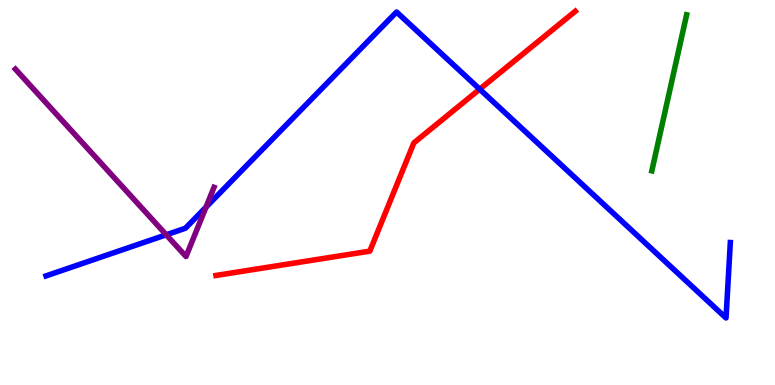[{'lines': ['blue', 'red'], 'intersections': [{'x': 6.19, 'y': 7.68}]}, {'lines': ['green', 'red'], 'intersections': []}, {'lines': ['purple', 'red'], 'intersections': []}, {'lines': ['blue', 'green'], 'intersections': []}, {'lines': ['blue', 'purple'], 'intersections': [{'x': 2.14, 'y': 3.9}, {'x': 2.66, 'y': 4.62}]}, {'lines': ['green', 'purple'], 'intersections': []}]